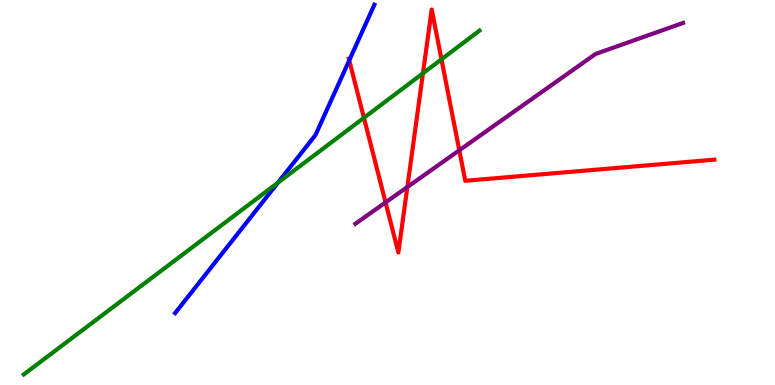[{'lines': ['blue', 'red'], 'intersections': [{'x': 4.51, 'y': 8.43}]}, {'lines': ['green', 'red'], 'intersections': [{'x': 4.7, 'y': 6.94}, {'x': 5.46, 'y': 8.1}, {'x': 5.7, 'y': 8.46}]}, {'lines': ['purple', 'red'], 'intersections': [{'x': 4.97, 'y': 4.74}, {'x': 5.26, 'y': 5.14}, {'x': 5.93, 'y': 6.1}]}, {'lines': ['blue', 'green'], 'intersections': [{'x': 3.59, 'y': 5.25}]}, {'lines': ['blue', 'purple'], 'intersections': []}, {'lines': ['green', 'purple'], 'intersections': []}]